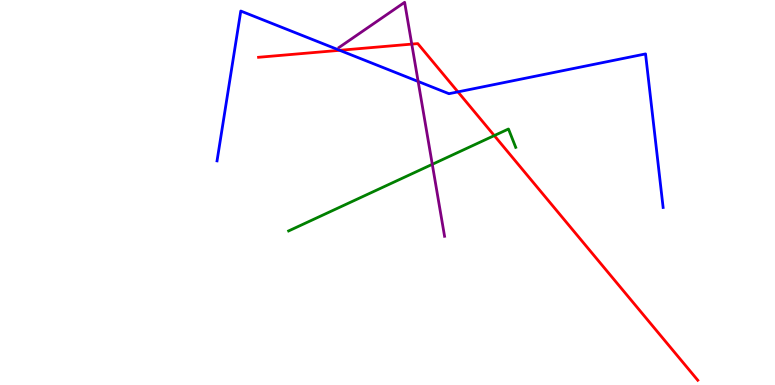[{'lines': ['blue', 'red'], 'intersections': [{'x': 4.38, 'y': 8.69}, {'x': 5.91, 'y': 7.61}]}, {'lines': ['green', 'red'], 'intersections': [{'x': 6.38, 'y': 6.48}]}, {'lines': ['purple', 'red'], 'intersections': [{'x': 5.31, 'y': 8.85}]}, {'lines': ['blue', 'green'], 'intersections': []}, {'lines': ['blue', 'purple'], 'intersections': [{'x': 5.4, 'y': 7.88}]}, {'lines': ['green', 'purple'], 'intersections': [{'x': 5.58, 'y': 5.73}]}]